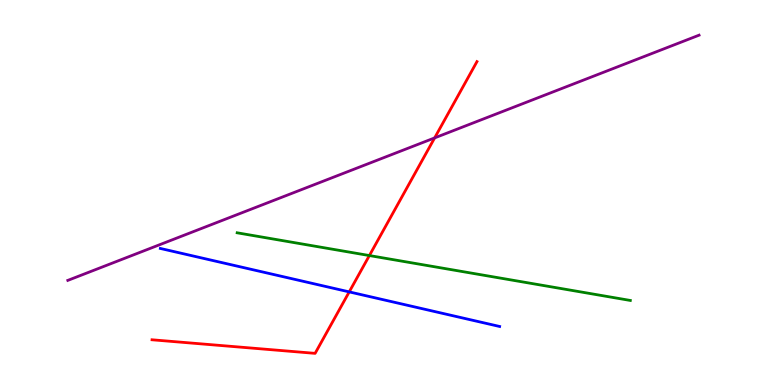[{'lines': ['blue', 'red'], 'intersections': [{'x': 4.51, 'y': 2.42}]}, {'lines': ['green', 'red'], 'intersections': [{'x': 4.77, 'y': 3.36}]}, {'lines': ['purple', 'red'], 'intersections': [{'x': 5.61, 'y': 6.42}]}, {'lines': ['blue', 'green'], 'intersections': []}, {'lines': ['blue', 'purple'], 'intersections': []}, {'lines': ['green', 'purple'], 'intersections': []}]